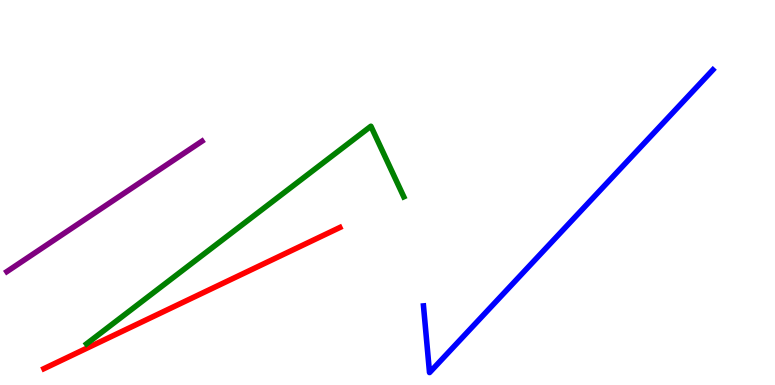[{'lines': ['blue', 'red'], 'intersections': []}, {'lines': ['green', 'red'], 'intersections': []}, {'lines': ['purple', 'red'], 'intersections': []}, {'lines': ['blue', 'green'], 'intersections': []}, {'lines': ['blue', 'purple'], 'intersections': []}, {'lines': ['green', 'purple'], 'intersections': []}]